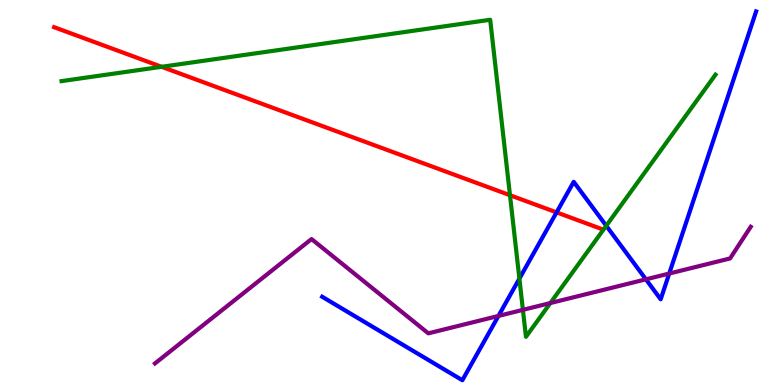[{'lines': ['blue', 'red'], 'intersections': [{'x': 7.18, 'y': 4.48}]}, {'lines': ['green', 'red'], 'intersections': [{'x': 2.08, 'y': 8.26}, {'x': 6.58, 'y': 4.93}]}, {'lines': ['purple', 'red'], 'intersections': []}, {'lines': ['blue', 'green'], 'intersections': [{'x': 6.7, 'y': 2.76}, {'x': 7.82, 'y': 4.14}]}, {'lines': ['blue', 'purple'], 'intersections': [{'x': 6.43, 'y': 1.79}, {'x': 8.33, 'y': 2.74}, {'x': 8.64, 'y': 2.89}]}, {'lines': ['green', 'purple'], 'intersections': [{'x': 6.75, 'y': 1.95}, {'x': 7.1, 'y': 2.13}]}]